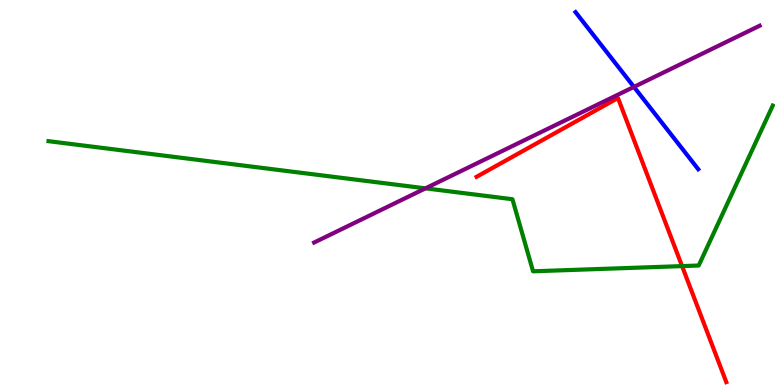[{'lines': ['blue', 'red'], 'intersections': []}, {'lines': ['green', 'red'], 'intersections': [{'x': 8.8, 'y': 3.09}]}, {'lines': ['purple', 'red'], 'intersections': []}, {'lines': ['blue', 'green'], 'intersections': []}, {'lines': ['blue', 'purple'], 'intersections': [{'x': 8.18, 'y': 7.74}]}, {'lines': ['green', 'purple'], 'intersections': [{'x': 5.49, 'y': 5.11}]}]